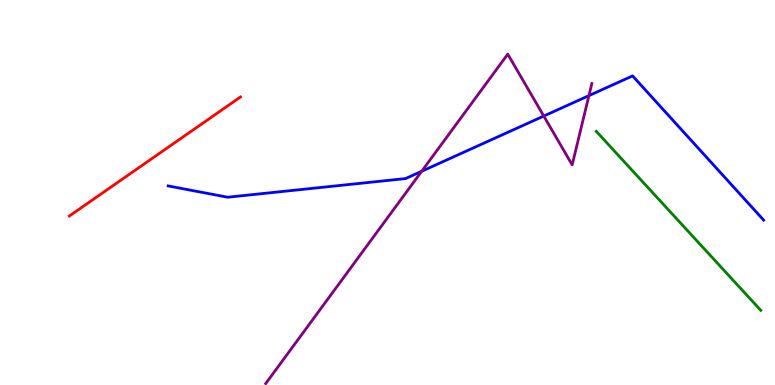[{'lines': ['blue', 'red'], 'intersections': []}, {'lines': ['green', 'red'], 'intersections': []}, {'lines': ['purple', 'red'], 'intersections': []}, {'lines': ['blue', 'green'], 'intersections': []}, {'lines': ['blue', 'purple'], 'intersections': [{'x': 5.44, 'y': 5.55}, {'x': 7.02, 'y': 6.99}, {'x': 7.6, 'y': 7.52}]}, {'lines': ['green', 'purple'], 'intersections': []}]